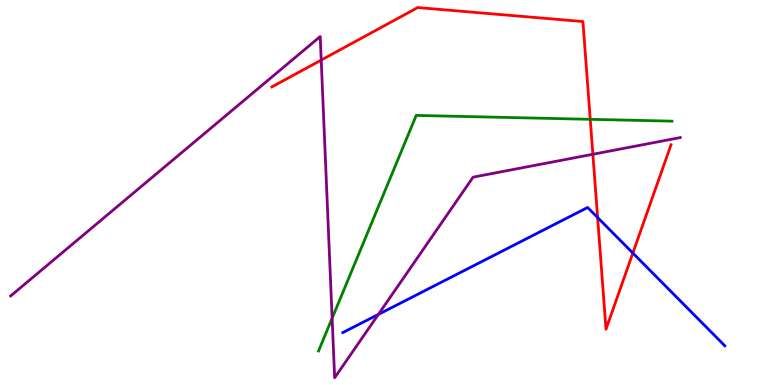[{'lines': ['blue', 'red'], 'intersections': [{'x': 7.71, 'y': 4.35}, {'x': 8.17, 'y': 3.43}]}, {'lines': ['green', 'red'], 'intersections': [{'x': 7.62, 'y': 6.9}]}, {'lines': ['purple', 'red'], 'intersections': [{'x': 4.14, 'y': 8.44}, {'x': 7.65, 'y': 5.99}]}, {'lines': ['blue', 'green'], 'intersections': []}, {'lines': ['blue', 'purple'], 'intersections': [{'x': 4.88, 'y': 1.83}]}, {'lines': ['green', 'purple'], 'intersections': [{'x': 4.29, 'y': 1.73}]}]